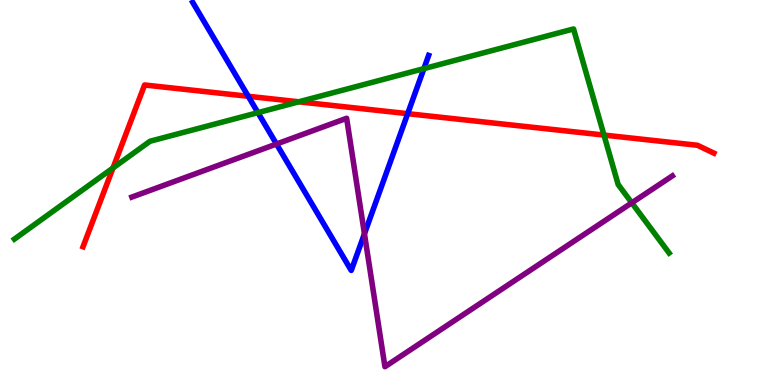[{'lines': ['blue', 'red'], 'intersections': [{'x': 3.2, 'y': 7.5}, {'x': 5.26, 'y': 7.05}]}, {'lines': ['green', 'red'], 'intersections': [{'x': 1.46, 'y': 5.64}, {'x': 3.86, 'y': 7.36}, {'x': 7.79, 'y': 6.49}]}, {'lines': ['purple', 'red'], 'intersections': []}, {'lines': ['blue', 'green'], 'intersections': [{'x': 3.33, 'y': 7.07}, {'x': 5.47, 'y': 8.22}]}, {'lines': ['blue', 'purple'], 'intersections': [{'x': 3.57, 'y': 6.26}, {'x': 4.7, 'y': 3.93}]}, {'lines': ['green', 'purple'], 'intersections': [{'x': 8.15, 'y': 4.73}]}]